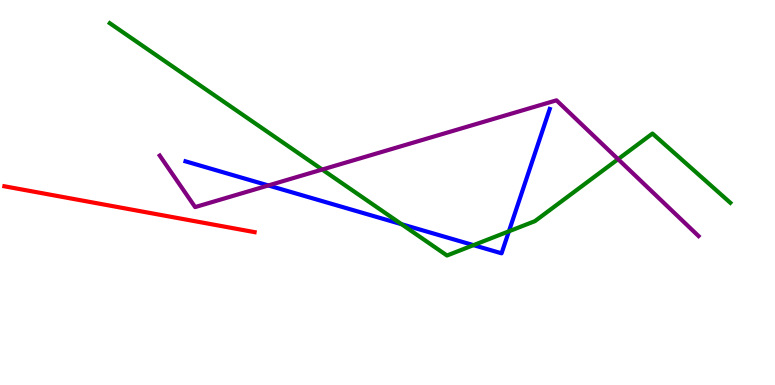[{'lines': ['blue', 'red'], 'intersections': []}, {'lines': ['green', 'red'], 'intersections': []}, {'lines': ['purple', 'red'], 'intersections': []}, {'lines': ['blue', 'green'], 'intersections': [{'x': 5.18, 'y': 4.18}, {'x': 6.11, 'y': 3.63}, {'x': 6.57, 'y': 3.99}]}, {'lines': ['blue', 'purple'], 'intersections': [{'x': 3.46, 'y': 5.18}]}, {'lines': ['green', 'purple'], 'intersections': [{'x': 4.16, 'y': 5.6}, {'x': 7.98, 'y': 5.87}]}]